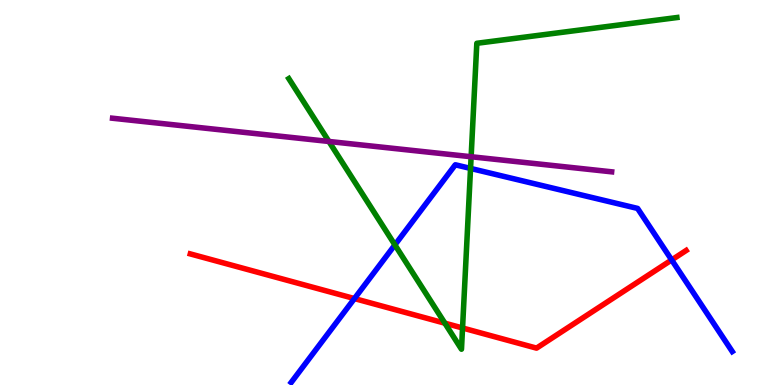[{'lines': ['blue', 'red'], 'intersections': [{'x': 4.57, 'y': 2.24}, {'x': 8.67, 'y': 3.25}]}, {'lines': ['green', 'red'], 'intersections': [{'x': 5.74, 'y': 1.61}, {'x': 5.97, 'y': 1.48}]}, {'lines': ['purple', 'red'], 'intersections': []}, {'lines': ['blue', 'green'], 'intersections': [{'x': 5.1, 'y': 3.64}, {'x': 6.07, 'y': 5.63}]}, {'lines': ['blue', 'purple'], 'intersections': []}, {'lines': ['green', 'purple'], 'intersections': [{'x': 4.24, 'y': 6.33}, {'x': 6.08, 'y': 5.93}]}]